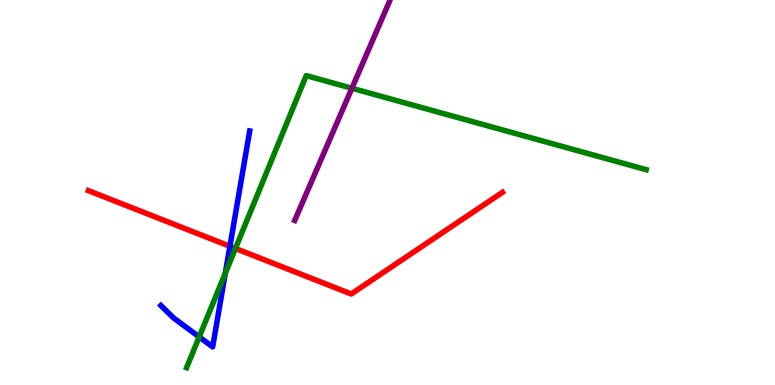[{'lines': ['blue', 'red'], 'intersections': [{'x': 2.97, 'y': 3.6}]}, {'lines': ['green', 'red'], 'intersections': [{'x': 3.04, 'y': 3.55}]}, {'lines': ['purple', 'red'], 'intersections': []}, {'lines': ['blue', 'green'], 'intersections': [{'x': 2.57, 'y': 1.25}, {'x': 2.91, 'y': 2.91}]}, {'lines': ['blue', 'purple'], 'intersections': []}, {'lines': ['green', 'purple'], 'intersections': [{'x': 4.54, 'y': 7.71}]}]